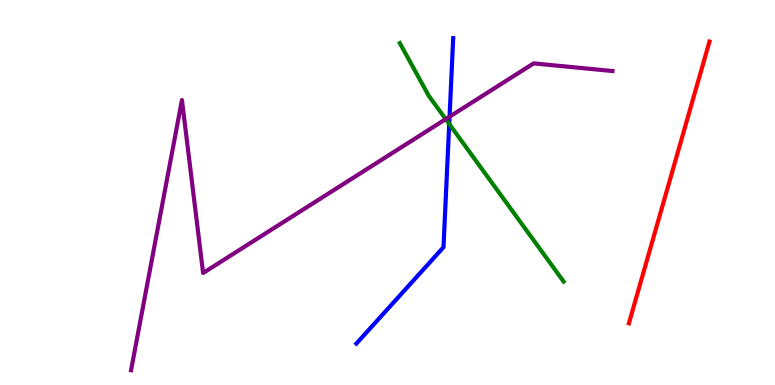[{'lines': ['blue', 'red'], 'intersections': []}, {'lines': ['green', 'red'], 'intersections': []}, {'lines': ['purple', 'red'], 'intersections': []}, {'lines': ['blue', 'green'], 'intersections': [{'x': 5.8, 'y': 6.78}]}, {'lines': ['blue', 'purple'], 'intersections': [{'x': 5.8, 'y': 6.97}]}, {'lines': ['green', 'purple'], 'intersections': [{'x': 5.75, 'y': 6.91}]}]